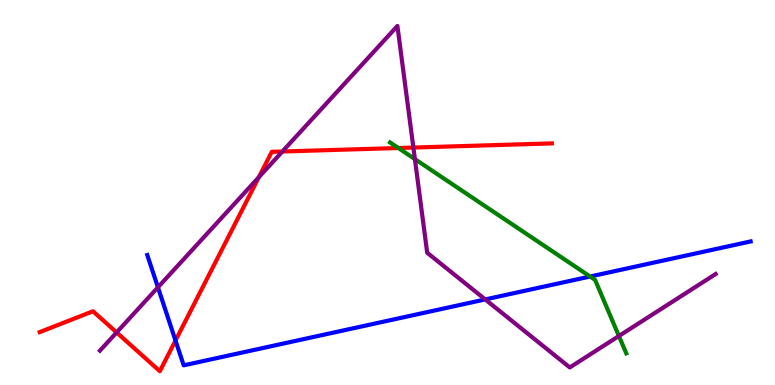[{'lines': ['blue', 'red'], 'intersections': [{'x': 2.26, 'y': 1.16}]}, {'lines': ['green', 'red'], 'intersections': [{'x': 5.14, 'y': 6.16}]}, {'lines': ['purple', 'red'], 'intersections': [{'x': 1.5, 'y': 1.37}, {'x': 3.34, 'y': 5.4}, {'x': 3.64, 'y': 6.06}, {'x': 5.33, 'y': 6.17}]}, {'lines': ['blue', 'green'], 'intersections': [{'x': 7.61, 'y': 2.82}]}, {'lines': ['blue', 'purple'], 'intersections': [{'x': 2.04, 'y': 2.54}, {'x': 6.26, 'y': 2.22}]}, {'lines': ['green', 'purple'], 'intersections': [{'x': 5.35, 'y': 5.87}, {'x': 7.99, 'y': 1.27}]}]